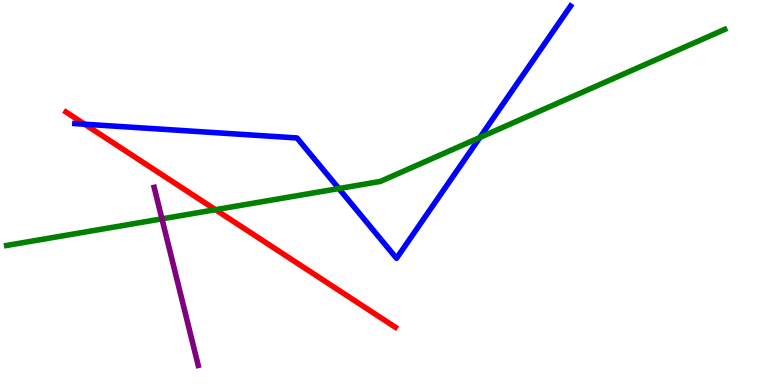[{'lines': ['blue', 'red'], 'intersections': [{'x': 1.09, 'y': 6.77}]}, {'lines': ['green', 'red'], 'intersections': [{'x': 2.78, 'y': 4.55}]}, {'lines': ['purple', 'red'], 'intersections': []}, {'lines': ['blue', 'green'], 'intersections': [{'x': 4.37, 'y': 5.1}, {'x': 6.19, 'y': 6.43}]}, {'lines': ['blue', 'purple'], 'intersections': []}, {'lines': ['green', 'purple'], 'intersections': [{'x': 2.09, 'y': 4.32}]}]